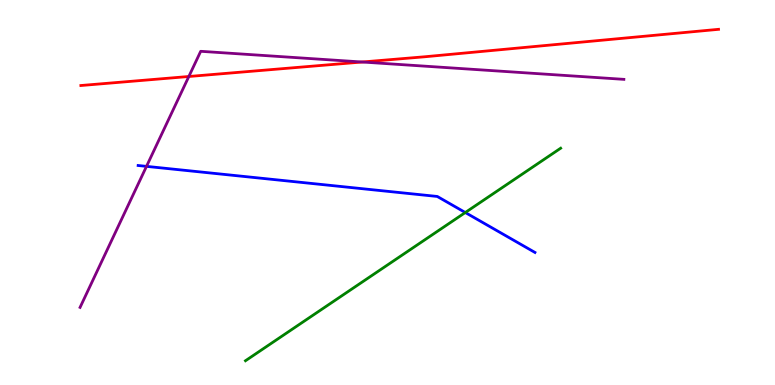[{'lines': ['blue', 'red'], 'intersections': []}, {'lines': ['green', 'red'], 'intersections': []}, {'lines': ['purple', 'red'], 'intersections': [{'x': 2.44, 'y': 8.01}, {'x': 4.67, 'y': 8.39}]}, {'lines': ['blue', 'green'], 'intersections': [{'x': 6.0, 'y': 4.48}]}, {'lines': ['blue', 'purple'], 'intersections': [{'x': 1.89, 'y': 5.68}]}, {'lines': ['green', 'purple'], 'intersections': []}]